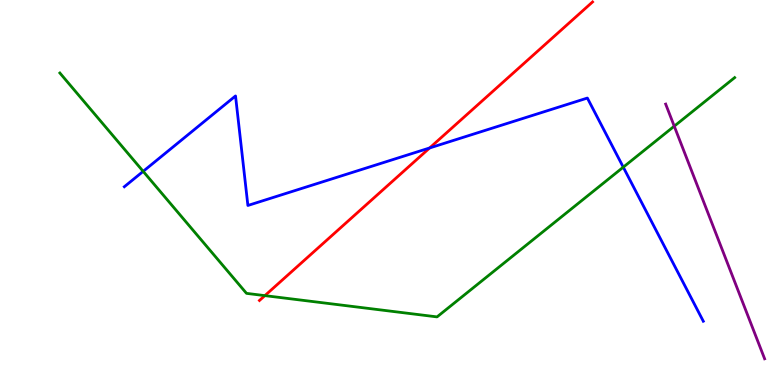[{'lines': ['blue', 'red'], 'intersections': [{'x': 5.54, 'y': 6.16}]}, {'lines': ['green', 'red'], 'intersections': [{'x': 3.42, 'y': 2.32}]}, {'lines': ['purple', 'red'], 'intersections': []}, {'lines': ['blue', 'green'], 'intersections': [{'x': 1.85, 'y': 5.55}, {'x': 8.04, 'y': 5.66}]}, {'lines': ['blue', 'purple'], 'intersections': []}, {'lines': ['green', 'purple'], 'intersections': [{'x': 8.7, 'y': 6.72}]}]